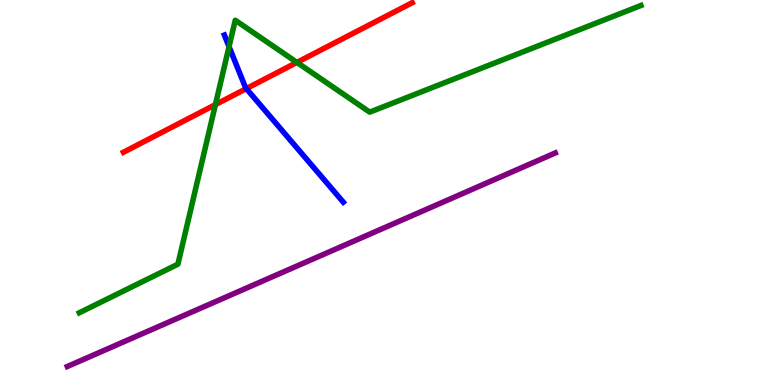[{'lines': ['blue', 'red'], 'intersections': [{'x': 3.18, 'y': 7.7}]}, {'lines': ['green', 'red'], 'intersections': [{'x': 2.78, 'y': 7.28}, {'x': 3.83, 'y': 8.38}]}, {'lines': ['purple', 'red'], 'intersections': []}, {'lines': ['blue', 'green'], 'intersections': [{'x': 2.96, 'y': 8.79}]}, {'lines': ['blue', 'purple'], 'intersections': []}, {'lines': ['green', 'purple'], 'intersections': []}]